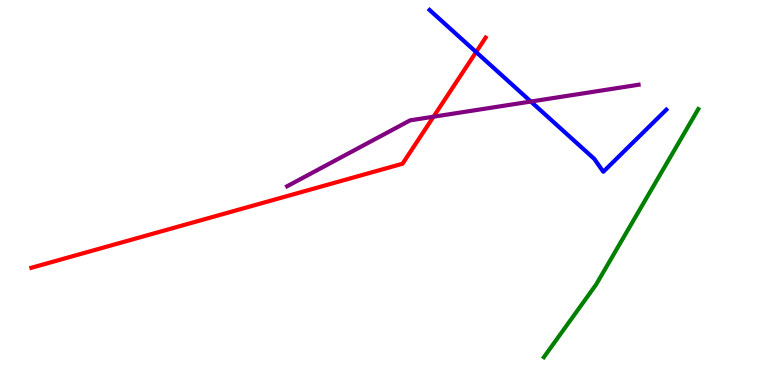[{'lines': ['blue', 'red'], 'intersections': [{'x': 6.14, 'y': 8.65}]}, {'lines': ['green', 'red'], 'intersections': []}, {'lines': ['purple', 'red'], 'intersections': [{'x': 5.59, 'y': 6.97}]}, {'lines': ['blue', 'green'], 'intersections': []}, {'lines': ['blue', 'purple'], 'intersections': [{'x': 6.85, 'y': 7.36}]}, {'lines': ['green', 'purple'], 'intersections': []}]